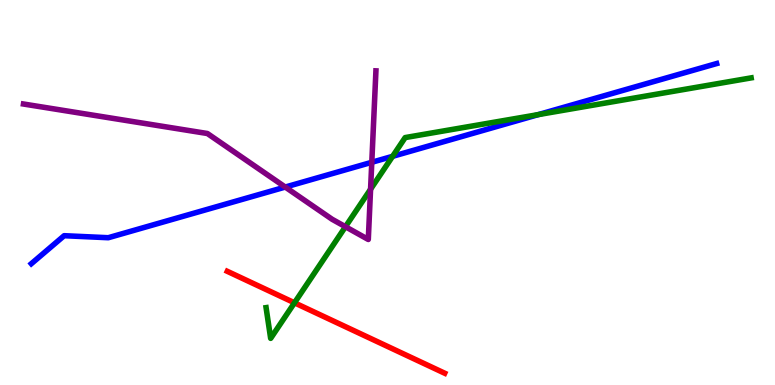[{'lines': ['blue', 'red'], 'intersections': []}, {'lines': ['green', 'red'], 'intersections': [{'x': 3.8, 'y': 2.13}]}, {'lines': ['purple', 'red'], 'intersections': []}, {'lines': ['blue', 'green'], 'intersections': [{'x': 5.07, 'y': 5.94}, {'x': 6.95, 'y': 7.02}]}, {'lines': ['blue', 'purple'], 'intersections': [{'x': 3.68, 'y': 5.14}, {'x': 4.8, 'y': 5.78}]}, {'lines': ['green', 'purple'], 'intersections': [{'x': 4.46, 'y': 4.11}, {'x': 4.78, 'y': 5.09}]}]